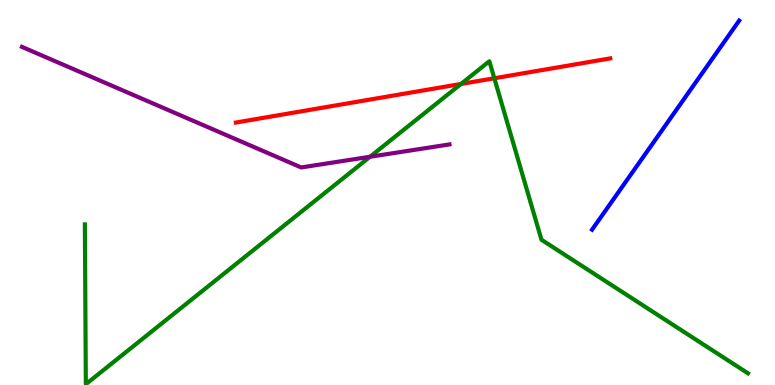[{'lines': ['blue', 'red'], 'intersections': []}, {'lines': ['green', 'red'], 'intersections': [{'x': 5.95, 'y': 7.82}, {'x': 6.38, 'y': 7.97}]}, {'lines': ['purple', 'red'], 'intersections': []}, {'lines': ['blue', 'green'], 'intersections': []}, {'lines': ['blue', 'purple'], 'intersections': []}, {'lines': ['green', 'purple'], 'intersections': [{'x': 4.77, 'y': 5.93}]}]